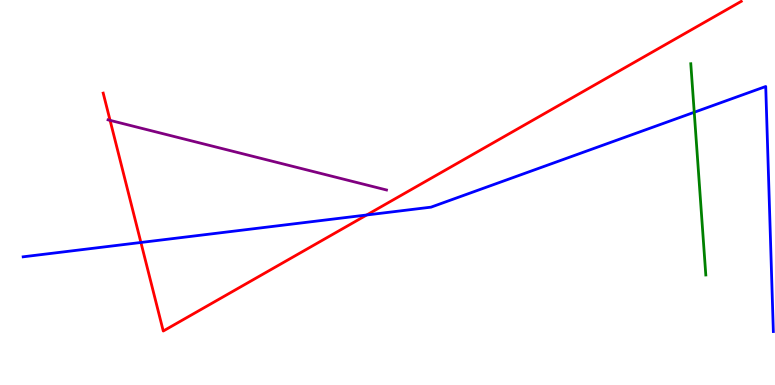[{'lines': ['blue', 'red'], 'intersections': [{'x': 1.82, 'y': 3.7}, {'x': 4.73, 'y': 4.42}]}, {'lines': ['green', 'red'], 'intersections': []}, {'lines': ['purple', 'red'], 'intersections': [{'x': 1.42, 'y': 6.87}]}, {'lines': ['blue', 'green'], 'intersections': [{'x': 8.96, 'y': 7.08}]}, {'lines': ['blue', 'purple'], 'intersections': []}, {'lines': ['green', 'purple'], 'intersections': []}]